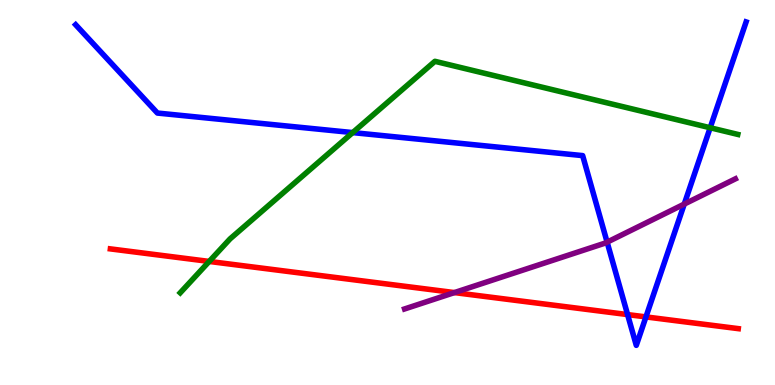[{'lines': ['blue', 'red'], 'intersections': [{'x': 8.1, 'y': 1.83}, {'x': 8.33, 'y': 1.77}]}, {'lines': ['green', 'red'], 'intersections': [{'x': 2.7, 'y': 3.21}]}, {'lines': ['purple', 'red'], 'intersections': [{'x': 5.86, 'y': 2.4}]}, {'lines': ['blue', 'green'], 'intersections': [{'x': 4.55, 'y': 6.56}, {'x': 9.16, 'y': 6.68}]}, {'lines': ['blue', 'purple'], 'intersections': [{'x': 7.83, 'y': 3.71}, {'x': 8.83, 'y': 4.7}]}, {'lines': ['green', 'purple'], 'intersections': []}]